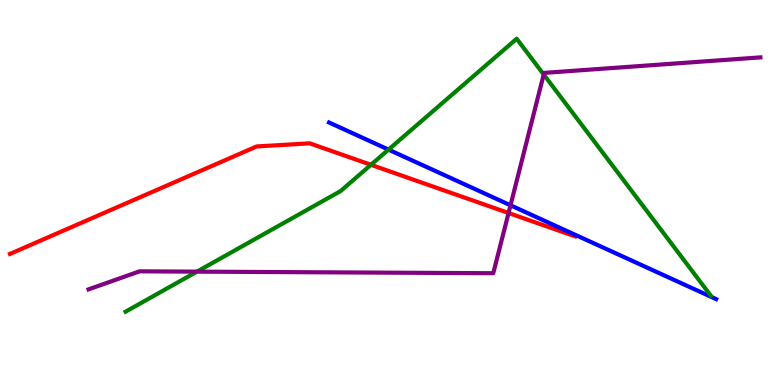[{'lines': ['blue', 'red'], 'intersections': []}, {'lines': ['green', 'red'], 'intersections': [{'x': 4.79, 'y': 5.72}]}, {'lines': ['purple', 'red'], 'intersections': [{'x': 6.56, 'y': 4.47}]}, {'lines': ['blue', 'green'], 'intersections': [{'x': 5.01, 'y': 6.11}]}, {'lines': ['blue', 'purple'], 'intersections': [{'x': 6.59, 'y': 4.67}]}, {'lines': ['green', 'purple'], 'intersections': [{'x': 2.54, 'y': 2.94}, {'x': 7.02, 'y': 8.06}]}]